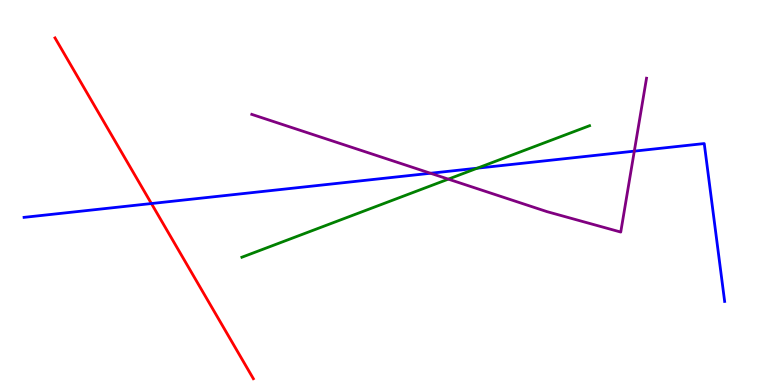[{'lines': ['blue', 'red'], 'intersections': [{'x': 1.95, 'y': 4.71}]}, {'lines': ['green', 'red'], 'intersections': []}, {'lines': ['purple', 'red'], 'intersections': []}, {'lines': ['blue', 'green'], 'intersections': [{'x': 6.16, 'y': 5.63}]}, {'lines': ['blue', 'purple'], 'intersections': [{'x': 5.55, 'y': 5.5}, {'x': 8.18, 'y': 6.07}]}, {'lines': ['green', 'purple'], 'intersections': [{'x': 5.78, 'y': 5.35}]}]